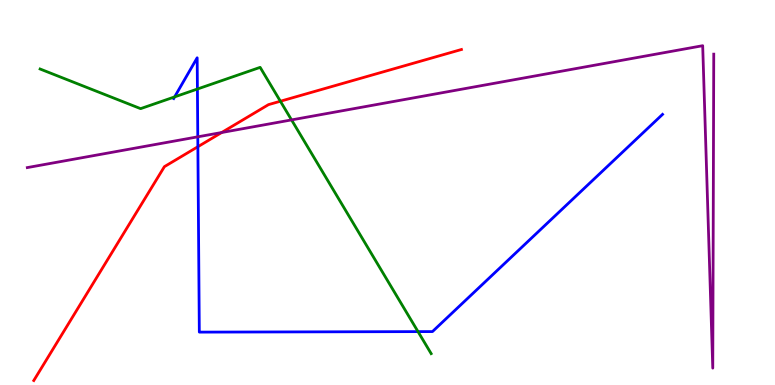[{'lines': ['blue', 'red'], 'intersections': [{'x': 2.55, 'y': 6.19}]}, {'lines': ['green', 'red'], 'intersections': [{'x': 3.62, 'y': 7.37}]}, {'lines': ['purple', 'red'], 'intersections': [{'x': 2.86, 'y': 6.56}]}, {'lines': ['blue', 'green'], 'intersections': [{'x': 2.25, 'y': 7.48}, {'x': 2.55, 'y': 7.69}, {'x': 5.39, 'y': 1.39}]}, {'lines': ['blue', 'purple'], 'intersections': [{'x': 2.55, 'y': 6.45}]}, {'lines': ['green', 'purple'], 'intersections': [{'x': 3.76, 'y': 6.89}]}]